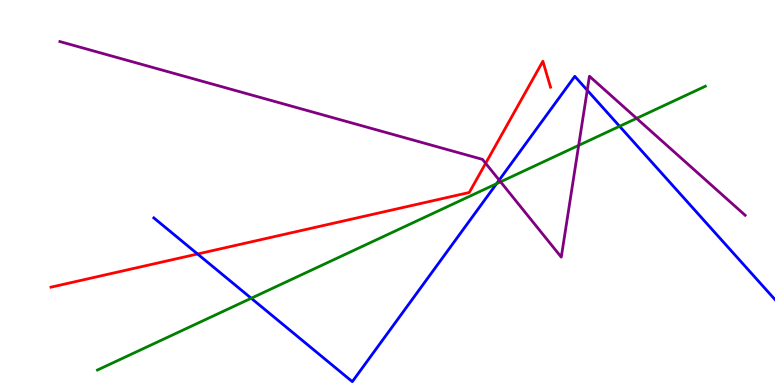[{'lines': ['blue', 'red'], 'intersections': [{'x': 2.55, 'y': 3.4}]}, {'lines': ['green', 'red'], 'intersections': []}, {'lines': ['purple', 'red'], 'intersections': [{'x': 6.27, 'y': 5.76}]}, {'lines': ['blue', 'green'], 'intersections': [{'x': 3.24, 'y': 2.25}, {'x': 6.41, 'y': 5.23}, {'x': 7.99, 'y': 6.72}]}, {'lines': ['blue', 'purple'], 'intersections': [{'x': 6.44, 'y': 5.32}, {'x': 7.58, 'y': 7.66}]}, {'lines': ['green', 'purple'], 'intersections': [{'x': 6.46, 'y': 5.28}, {'x': 7.47, 'y': 6.22}, {'x': 8.21, 'y': 6.93}]}]